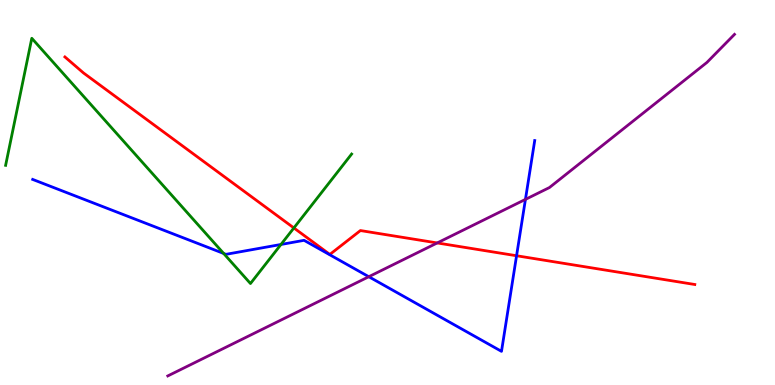[{'lines': ['blue', 'red'], 'intersections': [{'x': 6.67, 'y': 3.36}]}, {'lines': ['green', 'red'], 'intersections': [{'x': 3.79, 'y': 4.08}]}, {'lines': ['purple', 'red'], 'intersections': [{'x': 5.64, 'y': 3.69}]}, {'lines': ['blue', 'green'], 'intersections': [{'x': 2.89, 'y': 3.42}, {'x': 3.63, 'y': 3.65}]}, {'lines': ['blue', 'purple'], 'intersections': [{'x': 4.76, 'y': 2.81}, {'x': 6.78, 'y': 4.82}]}, {'lines': ['green', 'purple'], 'intersections': []}]